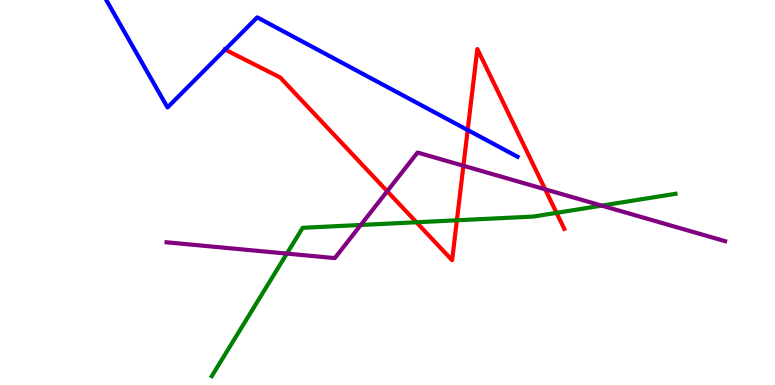[{'lines': ['blue', 'red'], 'intersections': [{'x': 2.9, 'y': 8.71}, {'x': 6.03, 'y': 6.62}]}, {'lines': ['green', 'red'], 'intersections': [{'x': 5.37, 'y': 4.23}, {'x': 5.9, 'y': 4.28}, {'x': 7.18, 'y': 4.47}]}, {'lines': ['purple', 'red'], 'intersections': [{'x': 5.0, 'y': 5.03}, {'x': 5.98, 'y': 5.69}, {'x': 7.03, 'y': 5.08}]}, {'lines': ['blue', 'green'], 'intersections': []}, {'lines': ['blue', 'purple'], 'intersections': []}, {'lines': ['green', 'purple'], 'intersections': [{'x': 3.7, 'y': 3.41}, {'x': 4.66, 'y': 4.16}, {'x': 7.76, 'y': 4.66}]}]